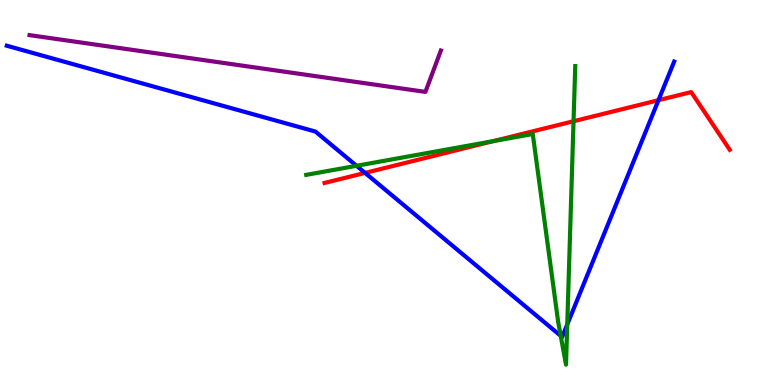[{'lines': ['blue', 'red'], 'intersections': [{'x': 4.71, 'y': 5.51}, {'x': 8.5, 'y': 7.4}]}, {'lines': ['green', 'red'], 'intersections': [{'x': 6.36, 'y': 6.33}, {'x': 7.4, 'y': 6.85}]}, {'lines': ['purple', 'red'], 'intersections': []}, {'lines': ['blue', 'green'], 'intersections': [{'x': 4.6, 'y': 5.69}, {'x': 7.24, 'y': 1.28}, {'x': 7.32, 'y': 1.57}]}, {'lines': ['blue', 'purple'], 'intersections': []}, {'lines': ['green', 'purple'], 'intersections': []}]